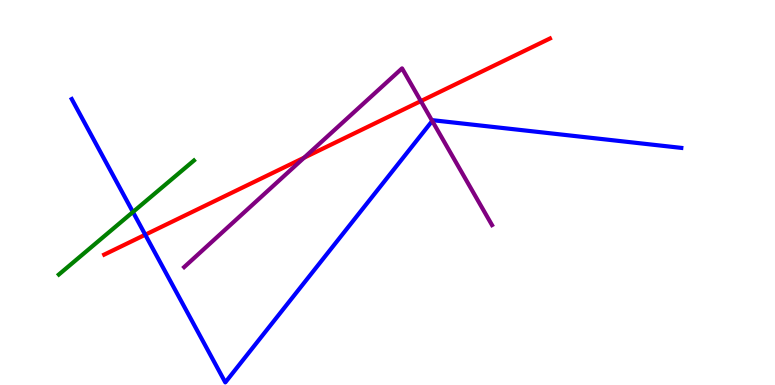[{'lines': ['blue', 'red'], 'intersections': [{'x': 1.87, 'y': 3.9}]}, {'lines': ['green', 'red'], 'intersections': []}, {'lines': ['purple', 'red'], 'intersections': [{'x': 3.92, 'y': 5.9}, {'x': 5.43, 'y': 7.37}]}, {'lines': ['blue', 'green'], 'intersections': [{'x': 1.72, 'y': 4.49}]}, {'lines': ['blue', 'purple'], 'intersections': [{'x': 5.58, 'y': 6.86}]}, {'lines': ['green', 'purple'], 'intersections': []}]